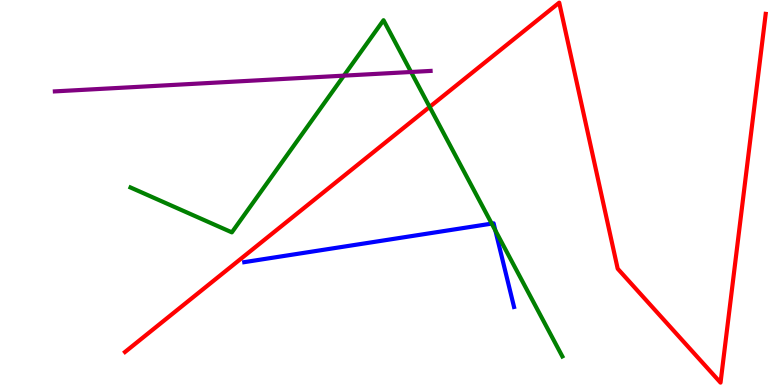[{'lines': ['blue', 'red'], 'intersections': []}, {'lines': ['green', 'red'], 'intersections': [{'x': 5.54, 'y': 7.22}]}, {'lines': ['purple', 'red'], 'intersections': []}, {'lines': ['blue', 'green'], 'intersections': [{'x': 6.34, 'y': 4.19}, {'x': 6.39, 'y': 4.01}]}, {'lines': ['blue', 'purple'], 'intersections': []}, {'lines': ['green', 'purple'], 'intersections': [{'x': 4.44, 'y': 8.04}, {'x': 5.3, 'y': 8.13}]}]